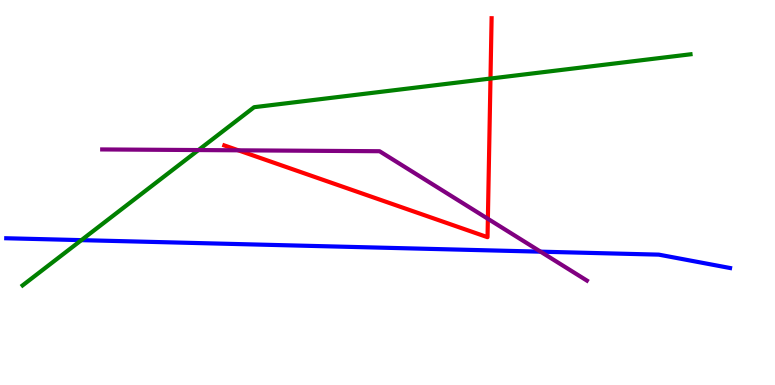[{'lines': ['blue', 'red'], 'intersections': []}, {'lines': ['green', 'red'], 'intersections': [{'x': 6.33, 'y': 7.96}]}, {'lines': ['purple', 'red'], 'intersections': [{'x': 3.08, 'y': 6.1}, {'x': 6.3, 'y': 4.32}]}, {'lines': ['blue', 'green'], 'intersections': [{'x': 1.05, 'y': 3.76}]}, {'lines': ['blue', 'purple'], 'intersections': [{'x': 6.97, 'y': 3.46}]}, {'lines': ['green', 'purple'], 'intersections': [{'x': 2.56, 'y': 6.1}]}]